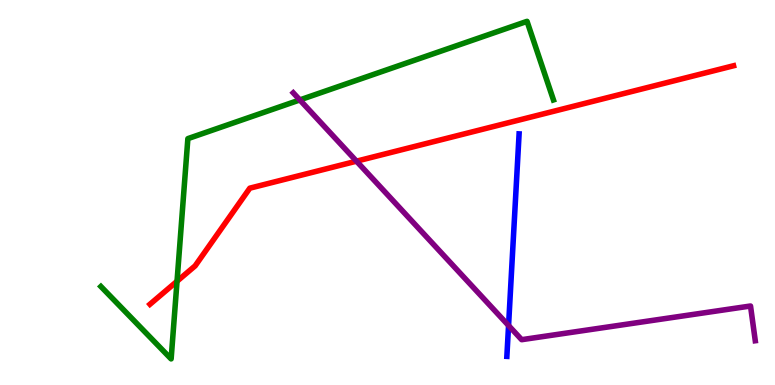[{'lines': ['blue', 'red'], 'intersections': []}, {'lines': ['green', 'red'], 'intersections': [{'x': 2.28, 'y': 2.69}]}, {'lines': ['purple', 'red'], 'intersections': [{'x': 4.6, 'y': 5.81}]}, {'lines': ['blue', 'green'], 'intersections': []}, {'lines': ['blue', 'purple'], 'intersections': [{'x': 6.56, 'y': 1.54}]}, {'lines': ['green', 'purple'], 'intersections': [{'x': 3.87, 'y': 7.4}]}]